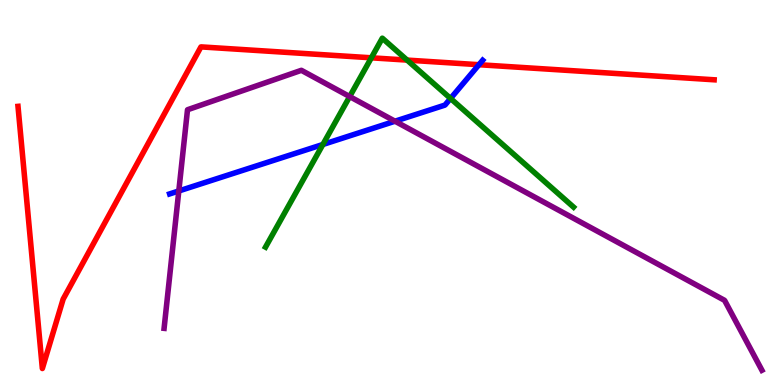[{'lines': ['blue', 'red'], 'intersections': [{'x': 6.18, 'y': 8.32}]}, {'lines': ['green', 'red'], 'intersections': [{'x': 4.79, 'y': 8.5}, {'x': 5.25, 'y': 8.44}]}, {'lines': ['purple', 'red'], 'intersections': []}, {'lines': ['blue', 'green'], 'intersections': [{'x': 4.17, 'y': 6.25}, {'x': 5.81, 'y': 7.44}]}, {'lines': ['blue', 'purple'], 'intersections': [{'x': 2.31, 'y': 5.04}, {'x': 5.1, 'y': 6.85}]}, {'lines': ['green', 'purple'], 'intersections': [{'x': 4.51, 'y': 7.49}]}]